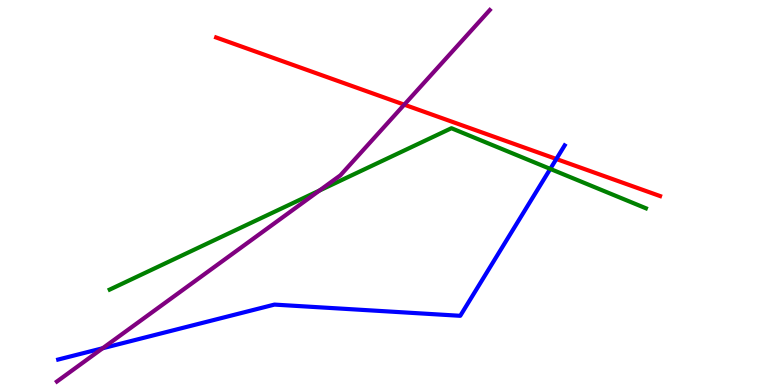[{'lines': ['blue', 'red'], 'intersections': [{'x': 7.18, 'y': 5.87}]}, {'lines': ['green', 'red'], 'intersections': []}, {'lines': ['purple', 'red'], 'intersections': [{'x': 5.22, 'y': 7.28}]}, {'lines': ['blue', 'green'], 'intersections': [{'x': 7.1, 'y': 5.61}]}, {'lines': ['blue', 'purple'], 'intersections': [{'x': 1.32, 'y': 0.955}]}, {'lines': ['green', 'purple'], 'intersections': [{'x': 4.12, 'y': 5.05}]}]